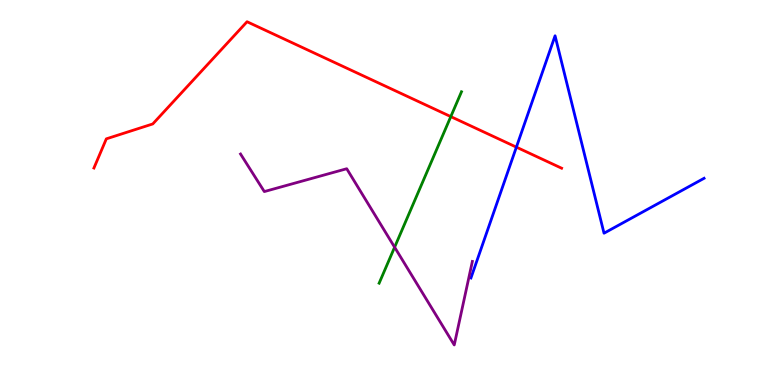[{'lines': ['blue', 'red'], 'intersections': [{'x': 6.66, 'y': 6.18}]}, {'lines': ['green', 'red'], 'intersections': [{'x': 5.82, 'y': 6.97}]}, {'lines': ['purple', 'red'], 'intersections': []}, {'lines': ['blue', 'green'], 'intersections': []}, {'lines': ['blue', 'purple'], 'intersections': []}, {'lines': ['green', 'purple'], 'intersections': [{'x': 5.09, 'y': 3.58}]}]